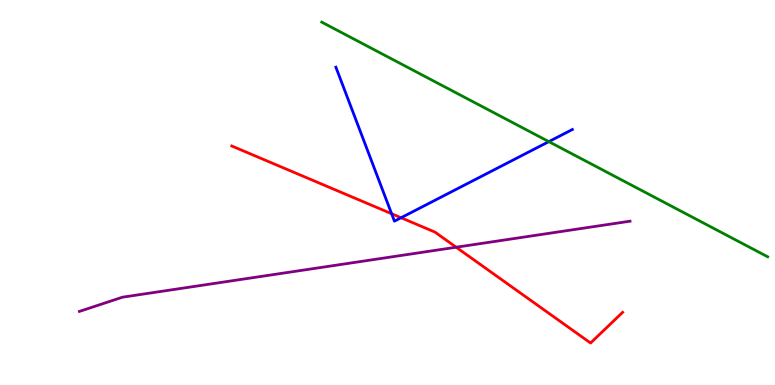[{'lines': ['blue', 'red'], 'intersections': [{'x': 5.05, 'y': 4.45}, {'x': 5.18, 'y': 4.34}]}, {'lines': ['green', 'red'], 'intersections': []}, {'lines': ['purple', 'red'], 'intersections': [{'x': 5.89, 'y': 3.58}]}, {'lines': ['blue', 'green'], 'intersections': [{'x': 7.08, 'y': 6.32}]}, {'lines': ['blue', 'purple'], 'intersections': []}, {'lines': ['green', 'purple'], 'intersections': []}]